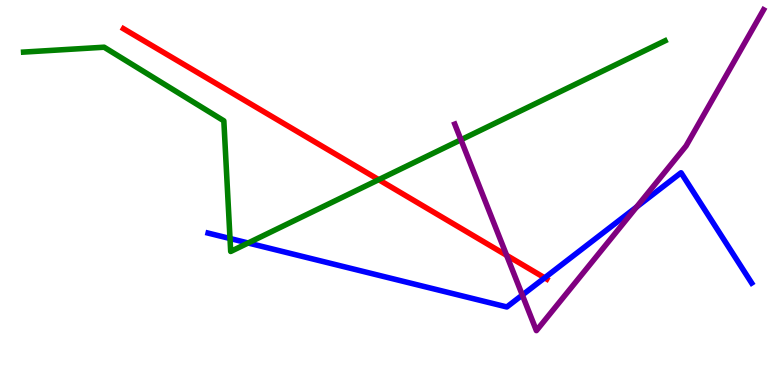[{'lines': ['blue', 'red'], 'intersections': [{'x': 7.03, 'y': 2.78}]}, {'lines': ['green', 'red'], 'intersections': [{'x': 4.89, 'y': 5.33}]}, {'lines': ['purple', 'red'], 'intersections': [{'x': 6.54, 'y': 3.37}]}, {'lines': ['blue', 'green'], 'intersections': [{'x': 2.97, 'y': 3.8}, {'x': 3.2, 'y': 3.69}]}, {'lines': ['blue', 'purple'], 'intersections': [{'x': 6.74, 'y': 2.34}, {'x': 8.21, 'y': 4.62}]}, {'lines': ['green', 'purple'], 'intersections': [{'x': 5.95, 'y': 6.37}]}]